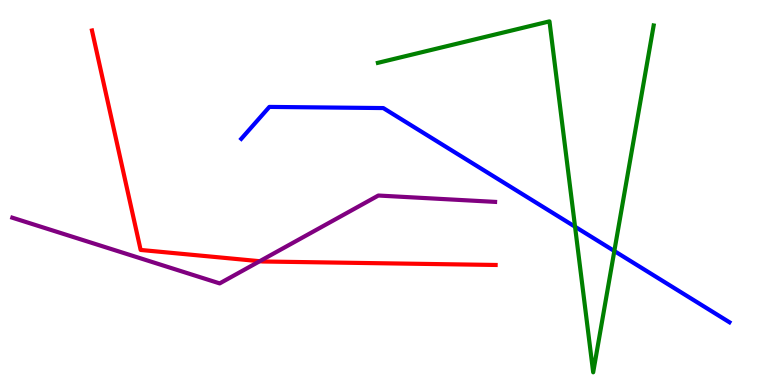[{'lines': ['blue', 'red'], 'intersections': []}, {'lines': ['green', 'red'], 'intersections': []}, {'lines': ['purple', 'red'], 'intersections': [{'x': 3.35, 'y': 3.22}]}, {'lines': ['blue', 'green'], 'intersections': [{'x': 7.42, 'y': 4.11}, {'x': 7.93, 'y': 3.48}]}, {'lines': ['blue', 'purple'], 'intersections': []}, {'lines': ['green', 'purple'], 'intersections': []}]